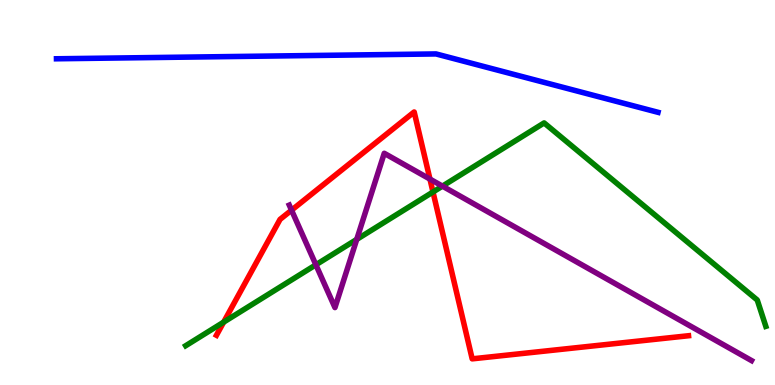[{'lines': ['blue', 'red'], 'intersections': []}, {'lines': ['green', 'red'], 'intersections': [{'x': 2.89, 'y': 1.63}, {'x': 5.59, 'y': 5.01}]}, {'lines': ['purple', 'red'], 'intersections': [{'x': 3.76, 'y': 4.54}, {'x': 5.55, 'y': 5.35}]}, {'lines': ['blue', 'green'], 'intersections': []}, {'lines': ['blue', 'purple'], 'intersections': []}, {'lines': ['green', 'purple'], 'intersections': [{'x': 4.08, 'y': 3.12}, {'x': 4.6, 'y': 3.78}, {'x': 5.71, 'y': 5.17}]}]